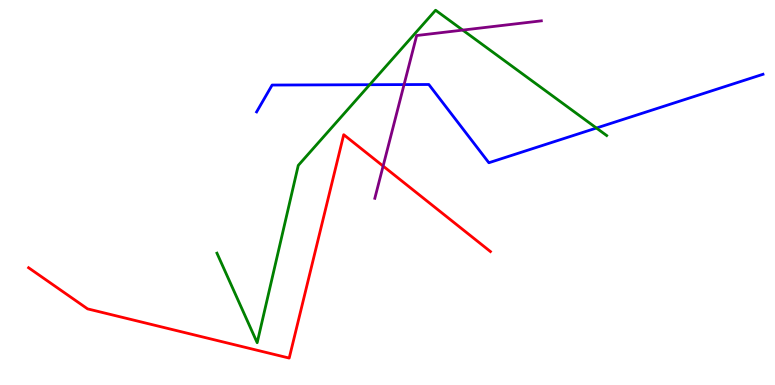[{'lines': ['blue', 'red'], 'intersections': []}, {'lines': ['green', 'red'], 'intersections': []}, {'lines': ['purple', 'red'], 'intersections': [{'x': 4.94, 'y': 5.69}]}, {'lines': ['blue', 'green'], 'intersections': [{'x': 4.77, 'y': 7.8}, {'x': 7.7, 'y': 6.67}]}, {'lines': ['blue', 'purple'], 'intersections': [{'x': 5.21, 'y': 7.8}]}, {'lines': ['green', 'purple'], 'intersections': [{'x': 5.97, 'y': 9.22}]}]